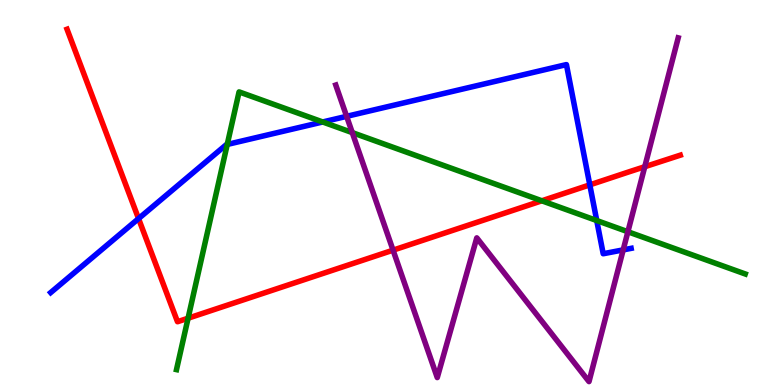[{'lines': ['blue', 'red'], 'intersections': [{'x': 1.79, 'y': 4.32}, {'x': 7.61, 'y': 5.2}]}, {'lines': ['green', 'red'], 'intersections': [{'x': 2.43, 'y': 1.73}, {'x': 6.99, 'y': 4.78}]}, {'lines': ['purple', 'red'], 'intersections': [{'x': 5.07, 'y': 3.5}, {'x': 8.32, 'y': 5.67}]}, {'lines': ['blue', 'green'], 'intersections': [{'x': 2.93, 'y': 6.25}, {'x': 4.16, 'y': 6.83}, {'x': 7.7, 'y': 4.27}]}, {'lines': ['blue', 'purple'], 'intersections': [{'x': 4.47, 'y': 6.98}, {'x': 8.04, 'y': 3.51}]}, {'lines': ['green', 'purple'], 'intersections': [{'x': 4.55, 'y': 6.56}, {'x': 8.1, 'y': 3.98}]}]